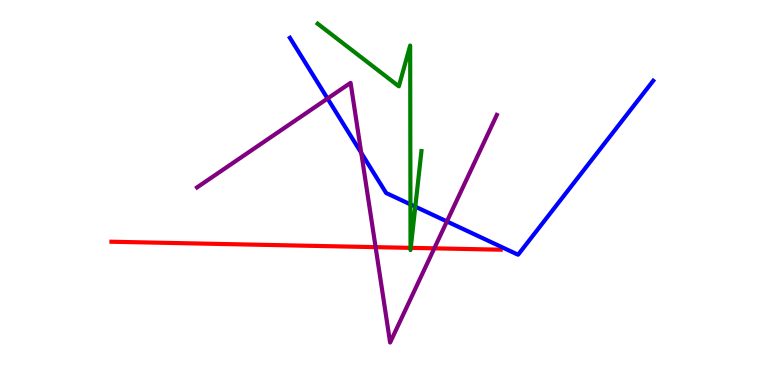[{'lines': ['blue', 'red'], 'intersections': []}, {'lines': ['green', 'red'], 'intersections': [{'x': 5.3, 'y': 3.56}, {'x': 5.3, 'y': 3.56}]}, {'lines': ['purple', 'red'], 'intersections': [{'x': 4.85, 'y': 3.58}, {'x': 5.6, 'y': 3.55}]}, {'lines': ['blue', 'green'], 'intersections': [{'x': 5.3, 'y': 4.69}, {'x': 5.36, 'y': 4.63}]}, {'lines': ['blue', 'purple'], 'intersections': [{'x': 4.23, 'y': 7.44}, {'x': 4.66, 'y': 6.03}, {'x': 5.77, 'y': 4.25}]}, {'lines': ['green', 'purple'], 'intersections': []}]